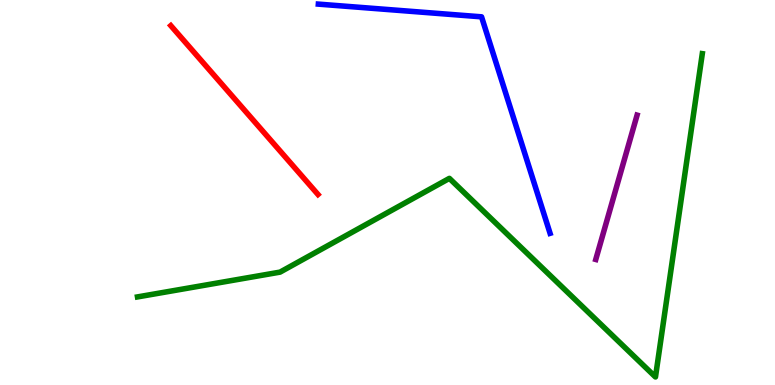[{'lines': ['blue', 'red'], 'intersections': []}, {'lines': ['green', 'red'], 'intersections': []}, {'lines': ['purple', 'red'], 'intersections': []}, {'lines': ['blue', 'green'], 'intersections': []}, {'lines': ['blue', 'purple'], 'intersections': []}, {'lines': ['green', 'purple'], 'intersections': []}]